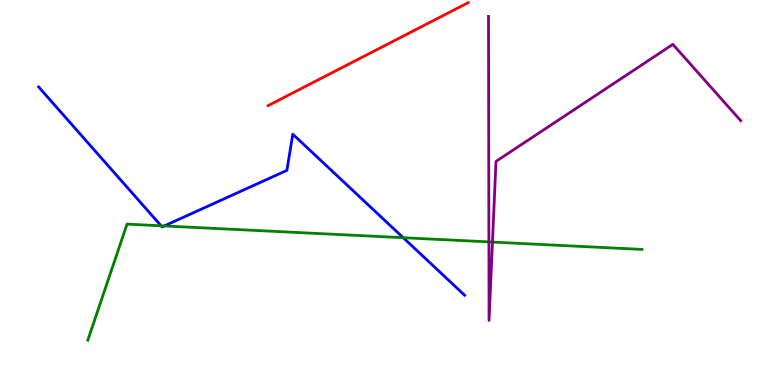[{'lines': ['blue', 'red'], 'intersections': []}, {'lines': ['green', 'red'], 'intersections': []}, {'lines': ['purple', 'red'], 'intersections': []}, {'lines': ['blue', 'green'], 'intersections': [{'x': 2.08, 'y': 4.13}, {'x': 2.12, 'y': 4.13}, {'x': 5.2, 'y': 3.83}]}, {'lines': ['blue', 'purple'], 'intersections': []}, {'lines': ['green', 'purple'], 'intersections': [{'x': 6.31, 'y': 3.72}, {'x': 6.35, 'y': 3.71}]}]